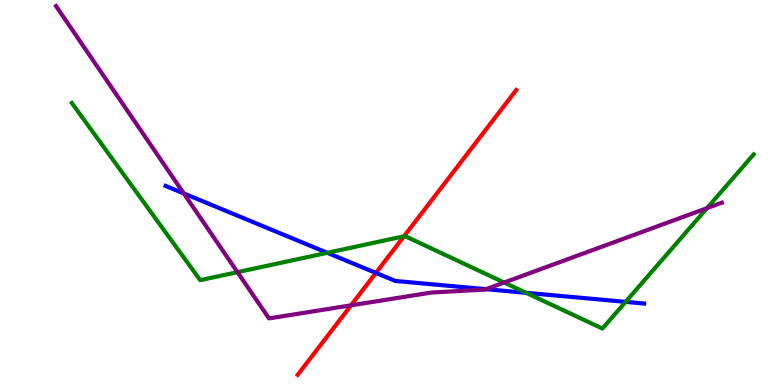[{'lines': ['blue', 'red'], 'intersections': [{'x': 4.85, 'y': 2.91}]}, {'lines': ['green', 'red'], 'intersections': [{'x': 5.21, 'y': 3.86}]}, {'lines': ['purple', 'red'], 'intersections': [{'x': 4.53, 'y': 2.07}]}, {'lines': ['blue', 'green'], 'intersections': [{'x': 4.22, 'y': 3.43}, {'x': 6.79, 'y': 2.39}, {'x': 8.07, 'y': 2.16}]}, {'lines': ['blue', 'purple'], 'intersections': [{'x': 2.37, 'y': 4.98}, {'x': 6.27, 'y': 2.49}]}, {'lines': ['green', 'purple'], 'intersections': [{'x': 3.06, 'y': 2.93}, {'x': 6.51, 'y': 2.66}, {'x': 9.12, 'y': 4.59}]}]